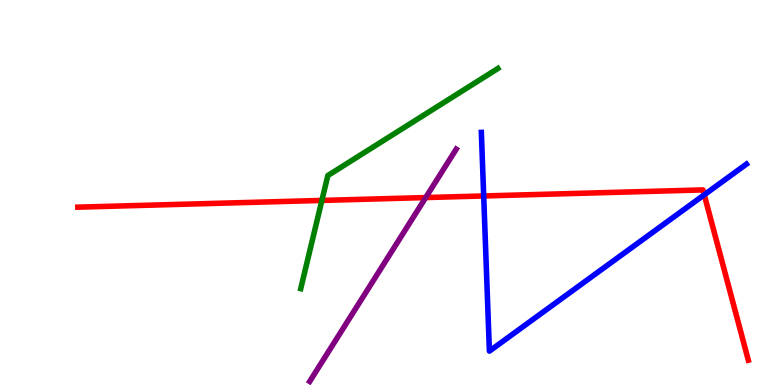[{'lines': ['blue', 'red'], 'intersections': [{'x': 6.24, 'y': 4.91}, {'x': 9.09, 'y': 4.94}]}, {'lines': ['green', 'red'], 'intersections': [{'x': 4.15, 'y': 4.79}]}, {'lines': ['purple', 'red'], 'intersections': [{'x': 5.49, 'y': 4.87}]}, {'lines': ['blue', 'green'], 'intersections': []}, {'lines': ['blue', 'purple'], 'intersections': []}, {'lines': ['green', 'purple'], 'intersections': []}]